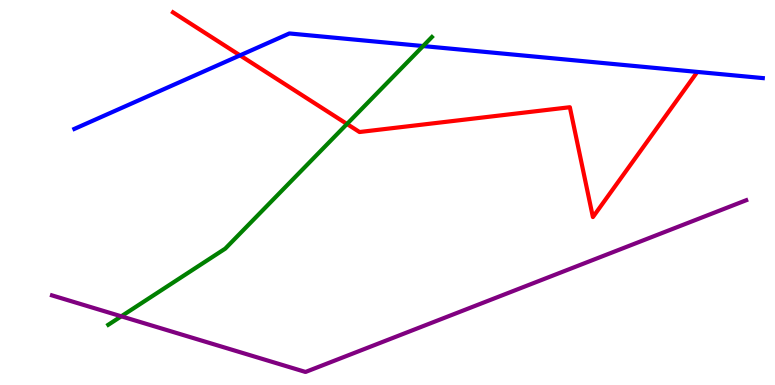[{'lines': ['blue', 'red'], 'intersections': [{'x': 3.1, 'y': 8.56}]}, {'lines': ['green', 'red'], 'intersections': [{'x': 4.48, 'y': 6.78}]}, {'lines': ['purple', 'red'], 'intersections': []}, {'lines': ['blue', 'green'], 'intersections': [{'x': 5.46, 'y': 8.8}]}, {'lines': ['blue', 'purple'], 'intersections': []}, {'lines': ['green', 'purple'], 'intersections': [{'x': 1.56, 'y': 1.78}]}]